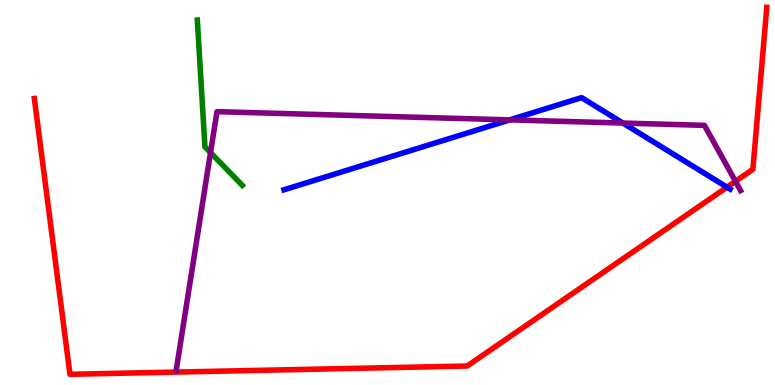[{'lines': ['blue', 'red'], 'intersections': [{'x': 9.38, 'y': 5.14}]}, {'lines': ['green', 'red'], 'intersections': []}, {'lines': ['purple', 'red'], 'intersections': [{'x': 9.49, 'y': 5.29}]}, {'lines': ['blue', 'green'], 'intersections': []}, {'lines': ['blue', 'purple'], 'intersections': [{'x': 6.58, 'y': 6.89}, {'x': 8.04, 'y': 6.8}]}, {'lines': ['green', 'purple'], 'intersections': [{'x': 2.72, 'y': 6.04}]}]